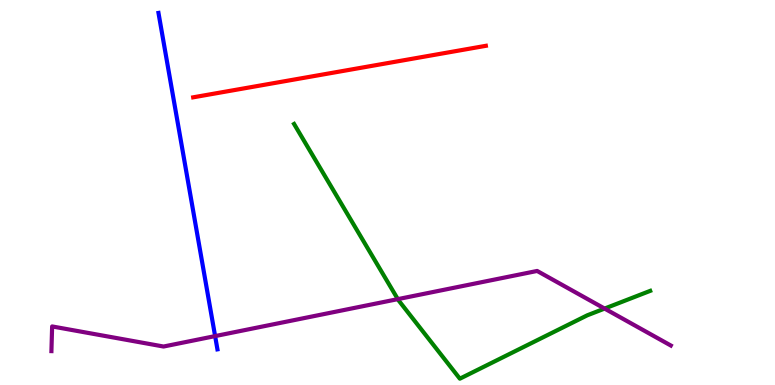[{'lines': ['blue', 'red'], 'intersections': []}, {'lines': ['green', 'red'], 'intersections': []}, {'lines': ['purple', 'red'], 'intersections': []}, {'lines': ['blue', 'green'], 'intersections': []}, {'lines': ['blue', 'purple'], 'intersections': [{'x': 2.78, 'y': 1.27}]}, {'lines': ['green', 'purple'], 'intersections': [{'x': 5.13, 'y': 2.23}, {'x': 7.8, 'y': 1.98}]}]